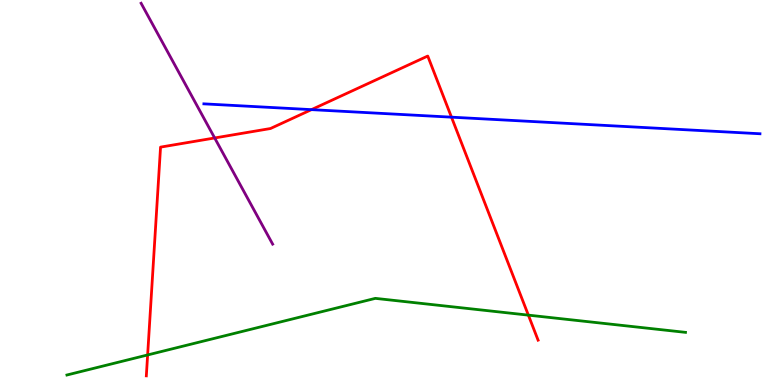[{'lines': ['blue', 'red'], 'intersections': [{'x': 4.02, 'y': 7.15}, {'x': 5.83, 'y': 6.96}]}, {'lines': ['green', 'red'], 'intersections': [{'x': 1.9, 'y': 0.78}, {'x': 6.82, 'y': 1.81}]}, {'lines': ['purple', 'red'], 'intersections': [{'x': 2.77, 'y': 6.42}]}, {'lines': ['blue', 'green'], 'intersections': []}, {'lines': ['blue', 'purple'], 'intersections': []}, {'lines': ['green', 'purple'], 'intersections': []}]